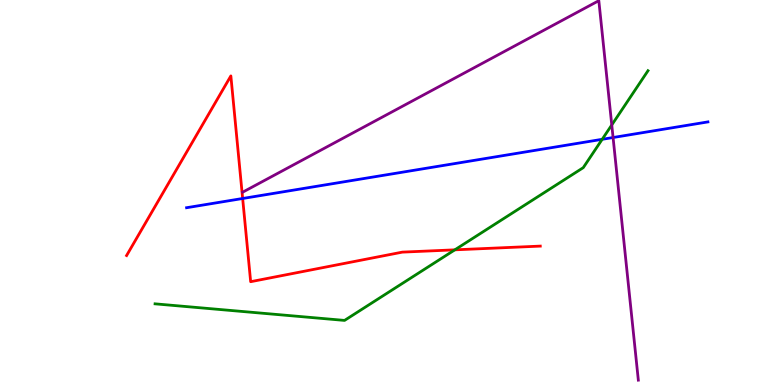[{'lines': ['blue', 'red'], 'intersections': [{'x': 3.13, 'y': 4.84}]}, {'lines': ['green', 'red'], 'intersections': [{'x': 5.87, 'y': 3.51}]}, {'lines': ['purple', 'red'], 'intersections': []}, {'lines': ['blue', 'green'], 'intersections': [{'x': 7.77, 'y': 6.38}]}, {'lines': ['blue', 'purple'], 'intersections': [{'x': 7.91, 'y': 6.43}]}, {'lines': ['green', 'purple'], 'intersections': [{'x': 7.89, 'y': 6.75}]}]